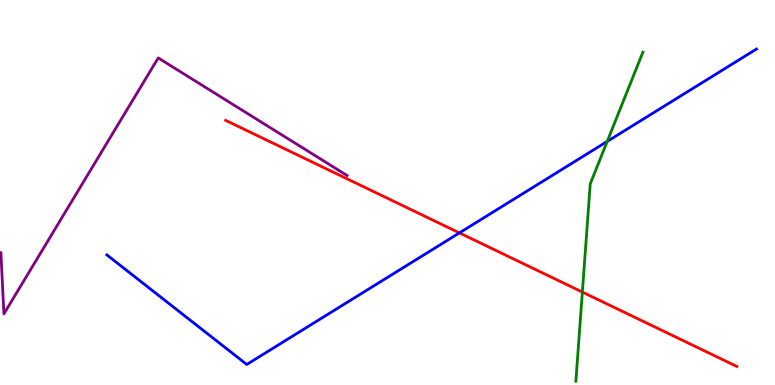[{'lines': ['blue', 'red'], 'intersections': [{'x': 5.93, 'y': 3.95}]}, {'lines': ['green', 'red'], 'intersections': [{'x': 7.51, 'y': 2.41}]}, {'lines': ['purple', 'red'], 'intersections': []}, {'lines': ['blue', 'green'], 'intersections': [{'x': 7.83, 'y': 6.33}]}, {'lines': ['blue', 'purple'], 'intersections': []}, {'lines': ['green', 'purple'], 'intersections': []}]